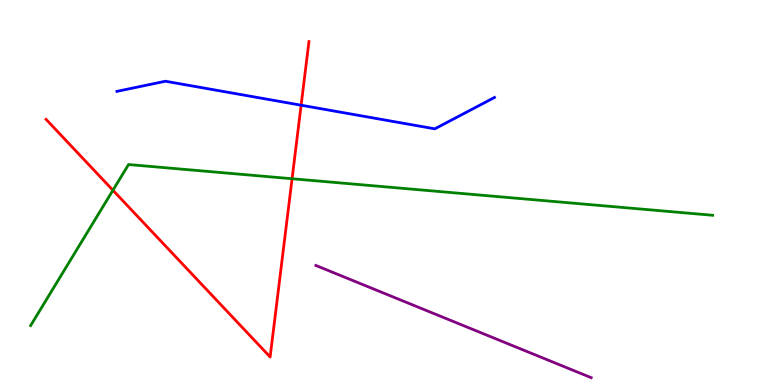[{'lines': ['blue', 'red'], 'intersections': [{'x': 3.89, 'y': 7.27}]}, {'lines': ['green', 'red'], 'intersections': [{'x': 1.46, 'y': 5.06}, {'x': 3.77, 'y': 5.36}]}, {'lines': ['purple', 'red'], 'intersections': []}, {'lines': ['blue', 'green'], 'intersections': []}, {'lines': ['blue', 'purple'], 'intersections': []}, {'lines': ['green', 'purple'], 'intersections': []}]